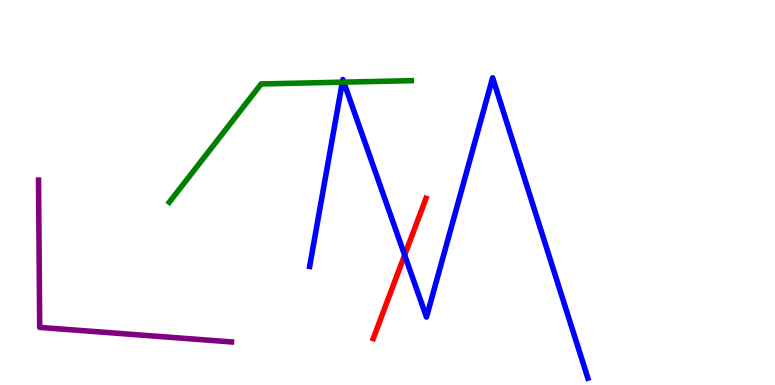[{'lines': ['blue', 'red'], 'intersections': [{'x': 5.22, 'y': 3.37}]}, {'lines': ['green', 'red'], 'intersections': []}, {'lines': ['purple', 'red'], 'intersections': []}, {'lines': ['blue', 'green'], 'intersections': [{'x': 4.42, 'y': 7.87}, {'x': 4.44, 'y': 7.87}]}, {'lines': ['blue', 'purple'], 'intersections': []}, {'lines': ['green', 'purple'], 'intersections': []}]